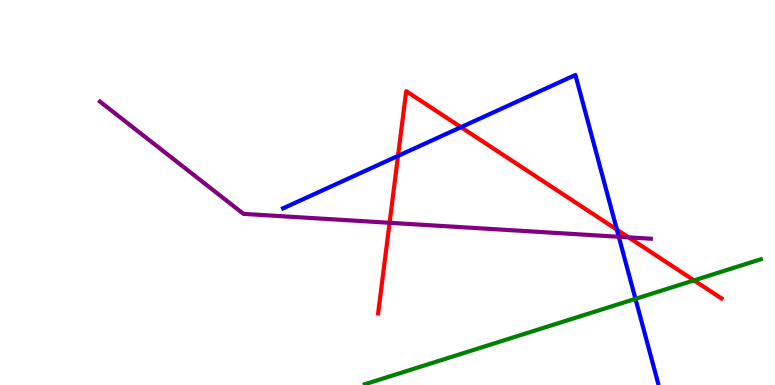[{'lines': ['blue', 'red'], 'intersections': [{'x': 5.14, 'y': 5.95}, {'x': 5.95, 'y': 6.7}, {'x': 7.96, 'y': 4.03}]}, {'lines': ['green', 'red'], 'intersections': [{'x': 8.95, 'y': 2.72}]}, {'lines': ['purple', 'red'], 'intersections': [{'x': 5.03, 'y': 4.21}, {'x': 8.11, 'y': 3.83}]}, {'lines': ['blue', 'green'], 'intersections': [{'x': 8.2, 'y': 2.24}]}, {'lines': ['blue', 'purple'], 'intersections': [{'x': 7.98, 'y': 3.85}]}, {'lines': ['green', 'purple'], 'intersections': []}]